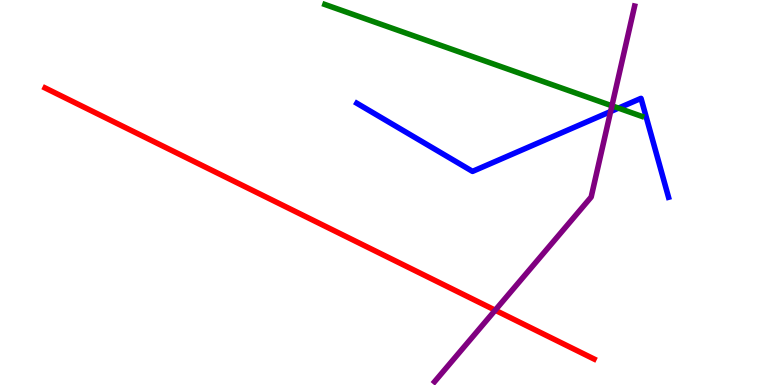[{'lines': ['blue', 'red'], 'intersections': []}, {'lines': ['green', 'red'], 'intersections': []}, {'lines': ['purple', 'red'], 'intersections': [{'x': 6.39, 'y': 1.94}]}, {'lines': ['blue', 'green'], 'intersections': [{'x': 7.98, 'y': 7.19}]}, {'lines': ['blue', 'purple'], 'intersections': [{'x': 7.88, 'y': 7.1}]}, {'lines': ['green', 'purple'], 'intersections': [{'x': 7.9, 'y': 7.25}]}]